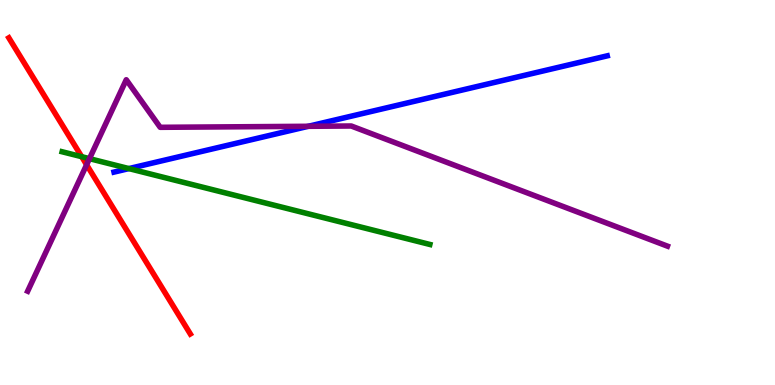[{'lines': ['blue', 'red'], 'intersections': []}, {'lines': ['green', 'red'], 'intersections': [{'x': 1.05, 'y': 5.93}]}, {'lines': ['purple', 'red'], 'intersections': [{'x': 1.12, 'y': 5.72}]}, {'lines': ['blue', 'green'], 'intersections': [{'x': 1.66, 'y': 5.62}]}, {'lines': ['blue', 'purple'], 'intersections': [{'x': 3.98, 'y': 6.72}]}, {'lines': ['green', 'purple'], 'intersections': [{'x': 1.15, 'y': 5.88}]}]